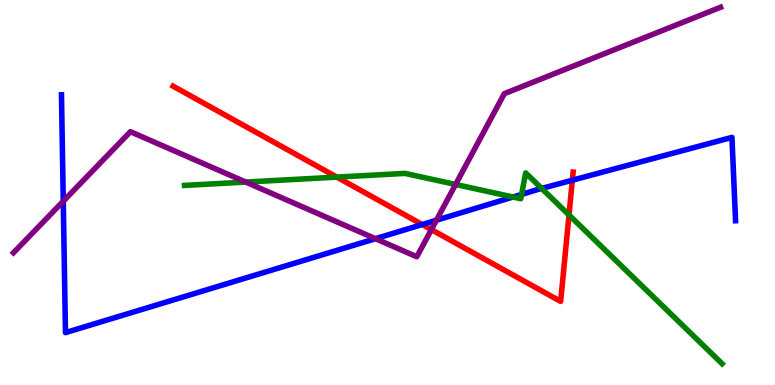[{'lines': ['blue', 'red'], 'intersections': [{'x': 5.45, 'y': 4.17}, {'x': 7.39, 'y': 5.32}]}, {'lines': ['green', 'red'], 'intersections': [{'x': 4.35, 'y': 5.4}, {'x': 7.34, 'y': 4.42}]}, {'lines': ['purple', 'red'], 'intersections': [{'x': 5.57, 'y': 4.04}]}, {'lines': ['blue', 'green'], 'intersections': [{'x': 6.62, 'y': 4.88}, {'x': 6.73, 'y': 4.95}, {'x': 6.99, 'y': 5.11}]}, {'lines': ['blue', 'purple'], 'intersections': [{'x': 0.816, 'y': 4.77}, {'x': 4.84, 'y': 3.8}, {'x': 5.63, 'y': 4.28}]}, {'lines': ['green', 'purple'], 'intersections': [{'x': 3.17, 'y': 5.27}, {'x': 5.88, 'y': 5.21}]}]